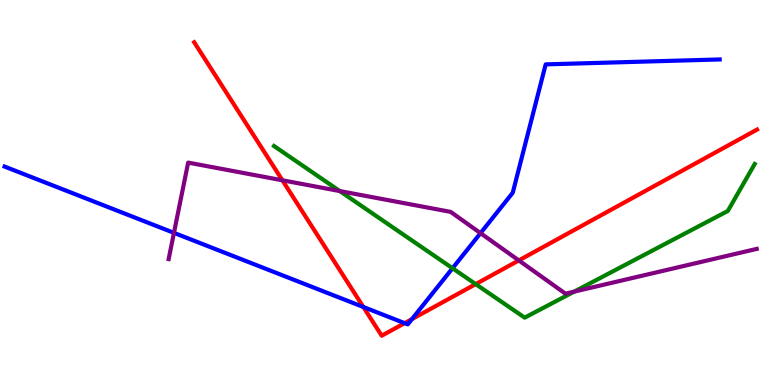[{'lines': ['blue', 'red'], 'intersections': [{'x': 4.69, 'y': 2.03}, {'x': 5.22, 'y': 1.61}, {'x': 5.32, 'y': 1.71}]}, {'lines': ['green', 'red'], 'intersections': [{'x': 6.14, 'y': 2.62}]}, {'lines': ['purple', 'red'], 'intersections': [{'x': 3.64, 'y': 5.32}, {'x': 6.69, 'y': 3.24}]}, {'lines': ['blue', 'green'], 'intersections': [{'x': 5.84, 'y': 3.03}]}, {'lines': ['blue', 'purple'], 'intersections': [{'x': 2.24, 'y': 3.95}, {'x': 6.2, 'y': 3.94}]}, {'lines': ['green', 'purple'], 'intersections': [{'x': 4.38, 'y': 5.04}, {'x': 7.41, 'y': 2.43}]}]